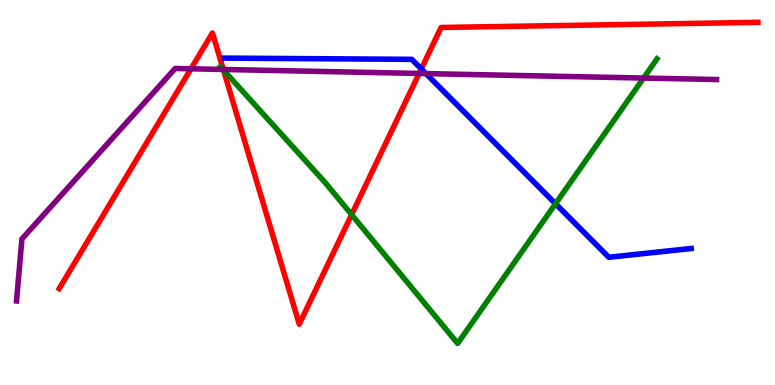[{'lines': ['blue', 'red'], 'intersections': [{'x': 5.44, 'y': 8.21}]}, {'lines': ['green', 'red'], 'intersections': [{'x': 2.88, 'y': 8.18}, {'x': 4.54, 'y': 4.42}]}, {'lines': ['purple', 'red'], 'intersections': [{'x': 2.46, 'y': 8.21}, {'x': 2.88, 'y': 8.2}, {'x': 5.41, 'y': 8.09}]}, {'lines': ['blue', 'green'], 'intersections': [{'x': 7.17, 'y': 4.71}]}, {'lines': ['blue', 'purple'], 'intersections': [{'x': 5.5, 'y': 8.09}]}, {'lines': ['green', 'purple'], 'intersections': [{'x': 2.88, 'y': 8.2}, {'x': 8.3, 'y': 7.97}]}]